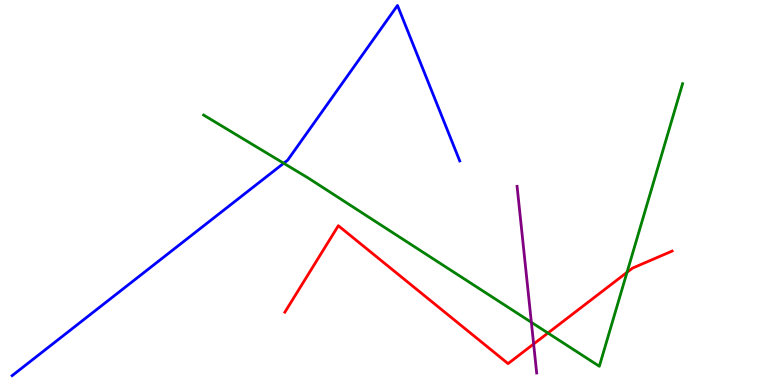[{'lines': ['blue', 'red'], 'intersections': []}, {'lines': ['green', 'red'], 'intersections': [{'x': 7.07, 'y': 1.35}, {'x': 8.09, 'y': 2.93}]}, {'lines': ['purple', 'red'], 'intersections': [{'x': 6.89, 'y': 1.06}]}, {'lines': ['blue', 'green'], 'intersections': [{'x': 3.66, 'y': 5.76}]}, {'lines': ['blue', 'purple'], 'intersections': []}, {'lines': ['green', 'purple'], 'intersections': [{'x': 6.86, 'y': 1.63}]}]